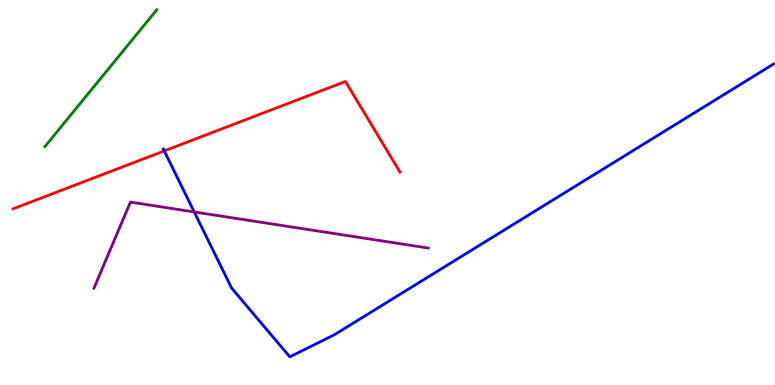[{'lines': ['blue', 'red'], 'intersections': [{'x': 2.12, 'y': 6.08}]}, {'lines': ['green', 'red'], 'intersections': []}, {'lines': ['purple', 'red'], 'intersections': []}, {'lines': ['blue', 'green'], 'intersections': []}, {'lines': ['blue', 'purple'], 'intersections': [{'x': 2.51, 'y': 4.49}]}, {'lines': ['green', 'purple'], 'intersections': []}]